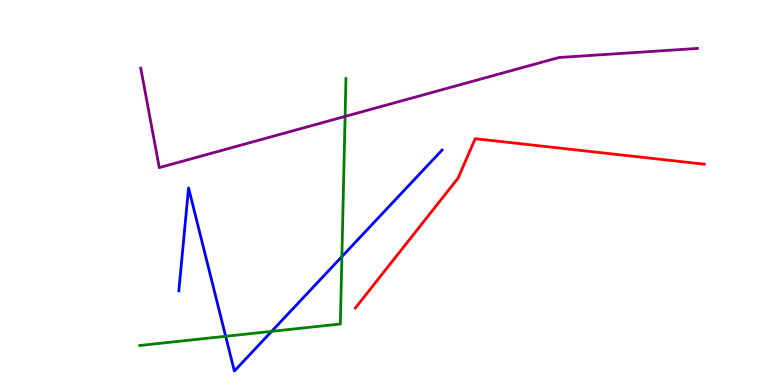[{'lines': ['blue', 'red'], 'intersections': []}, {'lines': ['green', 'red'], 'intersections': []}, {'lines': ['purple', 'red'], 'intersections': []}, {'lines': ['blue', 'green'], 'intersections': [{'x': 2.91, 'y': 1.27}, {'x': 3.51, 'y': 1.39}, {'x': 4.41, 'y': 3.33}]}, {'lines': ['blue', 'purple'], 'intersections': []}, {'lines': ['green', 'purple'], 'intersections': [{'x': 4.45, 'y': 6.98}]}]